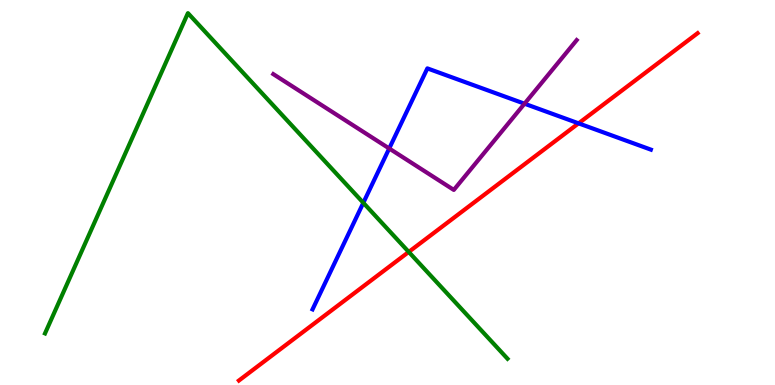[{'lines': ['blue', 'red'], 'intersections': [{'x': 7.47, 'y': 6.8}]}, {'lines': ['green', 'red'], 'intersections': [{'x': 5.27, 'y': 3.46}]}, {'lines': ['purple', 'red'], 'intersections': []}, {'lines': ['blue', 'green'], 'intersections': [{'x': 4.69, 'y': 4.73}]}, {'lines': ['blue', 'purple'], 'intersections': [{'x': 5.02, 'y': 6.14}, {'x': 6.77, 'y': 7.31}]}, {'lines': ['green', 'purple'], 'intersections': []}]